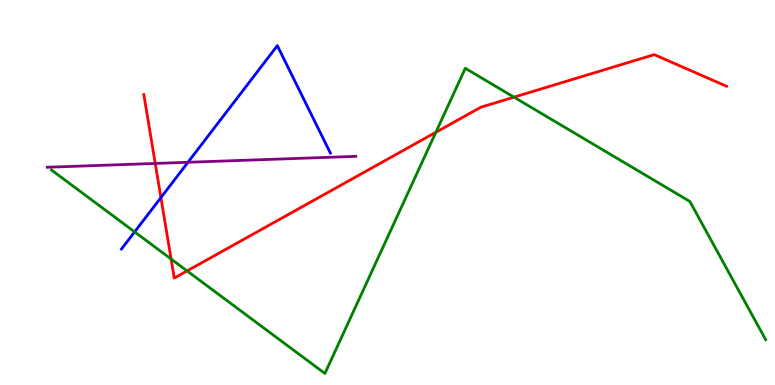[{'lines': ['blue', 'red'], 'intersections': [{'x': 2.08, 'y': 4.87}]}, {'lines': ['green', 'red'], 'intersections': [{'x': 2.21, 'y': 3.27}, {'x': 2.41, 'y': 2.96}, {'x': 5.62, 'y': 6.56}, {'x': 6.63, 'y': 7.48}]}, {'lines': ['purple', 'red'], 'intersections': [{'x': 2.0, 'y': 5.75}]}, {'lines': ['blue', 'green'], 'intersections': [{'x': 1.74, 'y': 3.98}]}, {'lines': ['blue', 'purple'], 'intersections': [{'x': 2.43, 'y': 5.78}]}, {'lines': ['green', 'purple'], 'intersections': []}]